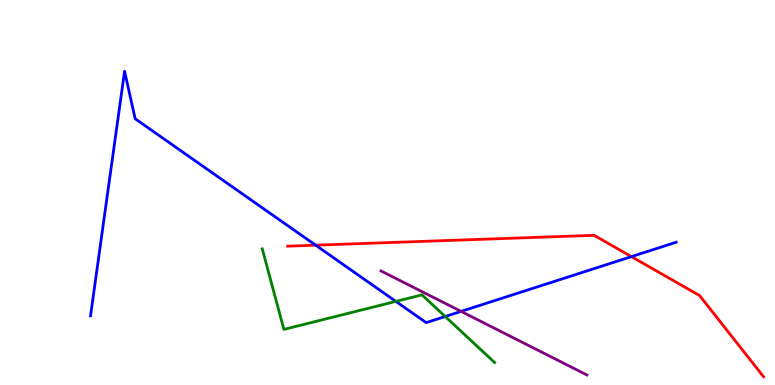[{'lines': ['blue', 'red'], 'intersections': [{'x': 4.07, 'y': 3.63}, {'x': 8.15, 'y': 3.33}]}, {'lines': ['green', 'red'], 'intersections': []}, {'lines': ['purple', 'red'], 'intersections': []}, {'lines': ['blue', 'green'], 'intersections': [{'x': 5.11, 'y': 2.17}, {'x': 5.74, 'y': 1.78}]}, {'lines': ['blue', 'purple'], 'intersections': [{'x': 5.95, 'y': 1.91}]}, {'lines': ['green', 'purple'], 'intersections': []}]